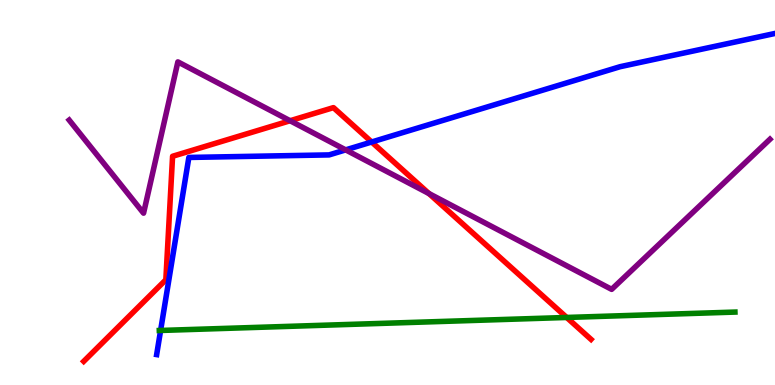[{'lines': ['blue', 'red'], 'intersections': [{'x': 4.8, 'y': 6.31}]}, {'lines': ['green', 'red'], 'intersections': [{'x': 7.31, 'y': 1.75}]}, {'lines': ['purple', 'red'], 'intersections': [{'x': 3.74, 'y': 6.86}, {'x': 5.53, 'y': 4.97}]}, {'lines': ['blue', 'green'], 'intersections': [{'x': 2.07, 'y': 1.42}]}, {'lines': ['blue', 'purple'], 'intersections': [{'x': 4.46, 'y': 6.11}]}, {'lines': ['green', 'purple'], 'intersections': []}]